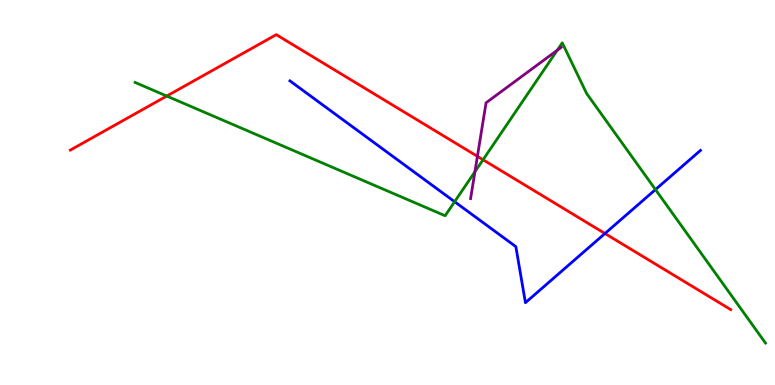[{'lines': ['blue', 'red'], 'intersections': [{'x': 7.81, 'y': 3.93}]}, {'lines': ['green', 'red'], 'intersections': [{'x': 2.15, 'y': 7.51}, {'x': 6.23, 'y': 5.85}]}, {'lines': ['purple', 'red'], 'intersections': [{'x': 6.16, 'y': 5.94}]}, {'lines': ['blue', 'green'], 'intersections': [{'x': 5.87, 'y': 4.76}, {'x': 8.46, 'y': 5.08}]}, {'lines': ['blue', 'purple'], 'intersections': []}, {'lines': ['green', 'purple'], 'intersections': [{'x': 6.13, 'y': 5.54}, {'x': 7.19, 'y': 8.69}]}]